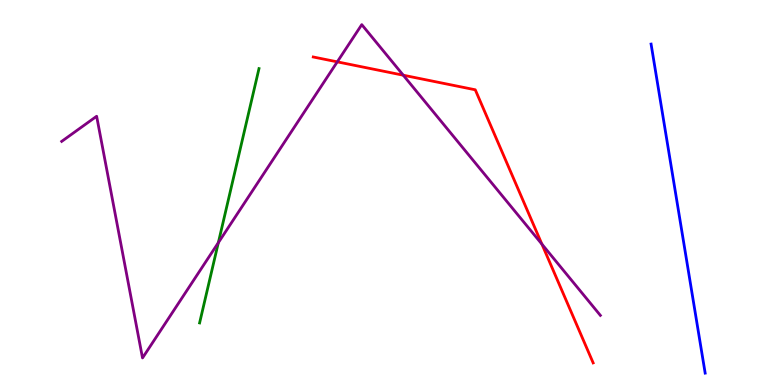[{'lines': ['blue', 'red'], 'intersections': []}, {'lines': ['green', 'red'], 'intersections': []}, {'lines': ['purple', 'red'], 'intersections': [{'x': 4.35, 'y': 8.39}, {'x': 5.2, 'y': 8.05}, {'x': 6.99, 'y': 3.66}]}, {'lines': ['blue', 'green'], 'intersections': []}, {'lines': ['blue', 'purple'], 'intersections': []}, {'lines': ['green', 'purple'], 'intersections': [{'x': 2.82, 'y': 3.7}]}]